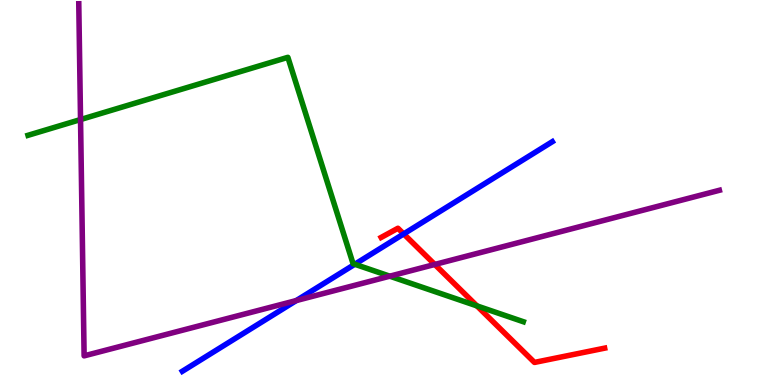[{'lines': ['blue', 'red'], 'intersections': [{'x': 5.21, 'y': 3.92}]}, {'lines': ['green', 'red'], 'intersections': [{'x': 6.15, 'y': 2.05}]}, {'lines': ['purple', 'red'], 'intersections': [{'x': 5.61, 'y': 3.13}]}, {'lines': ['blue', 'green'], 'intersections': [{'x': 4.58, 'y': 3.14}]}, {'lines': ['blue', 'purple'], 'intersections': [{'x': 3.82, 'y': 2.19}]}, {'lines': ['green', 'purple'], 'intersections': [{'x': 1.04, 'y': 6.89}, {'x': 5.03, 'y': 2.83}]}]